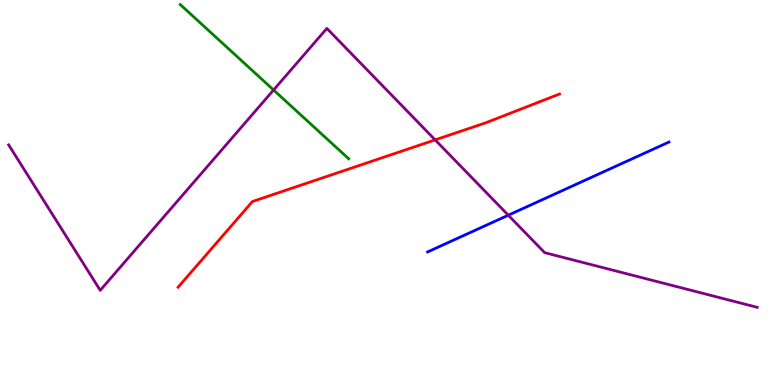[{'lines': ['blue', 'red'], 'intersections': []}, {'lines': ['green', 'red'], 'intersections': []}, {'lines': ['purple', 'red'], 'intersections': [{'x': 5.61, 'y': 6.37}]}, {'lines': ['blue', 'green'], 'intersections': []}, {'lines': ['blue', 'purple'], 'intersections': [{'x': 6.56, 'y': 4.41}]}, {'lines': ['green', 'purple'], 'intersections': [{'x': 3.53, 'y': 7.66}]}]